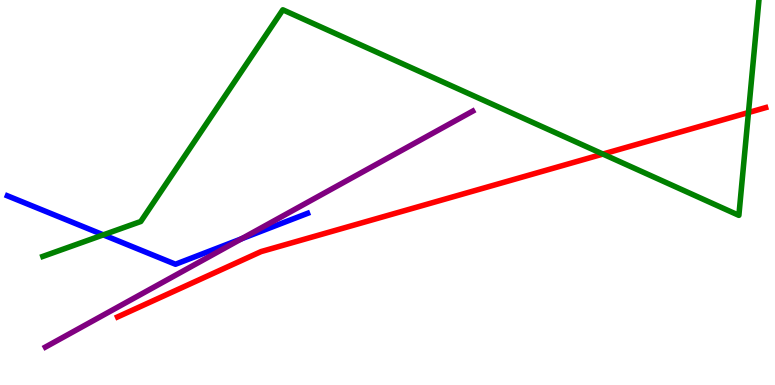[{'lines': ['blue', 'red'], 'intersections': []}, {'lines': ['green', 'red'], 'intersections': [{'x': 7.78, 'y': 6.0}, {'x': 9.66, 'y': 7.08}]}, {'lines': ['purple', 'red'], 'intersections': []}, {'lines': ['blue', 'green'], 'intersections': [{'x': 1.33, 'y': 3.9}]}, {'lines': ['blue', 'purple'], 'intersections': [{'x': 3.12, 'y': 3.8}]}, {'lines': ['green', 'purple'], 'intersections': []}]